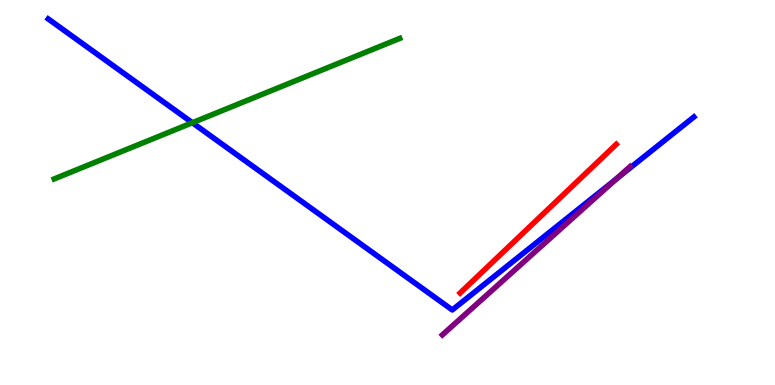[{'lines': ['blue', 'red'], 'intersections': []}, {'lines': ['green', 'red'], 'intersections': []}, {'lines': ['purple', 'red'], 'intersections': []}, {'lines': ['blue', 'green'], 'intersections': [{'x': 2.48, 'y': 6.81}]}, {'lines': ['blue', 'purple'], 'intersections': [{'x': 7.95, 'y': 5.35}]}, {'lines': ['green', 'purple'], 'intersections': []}]